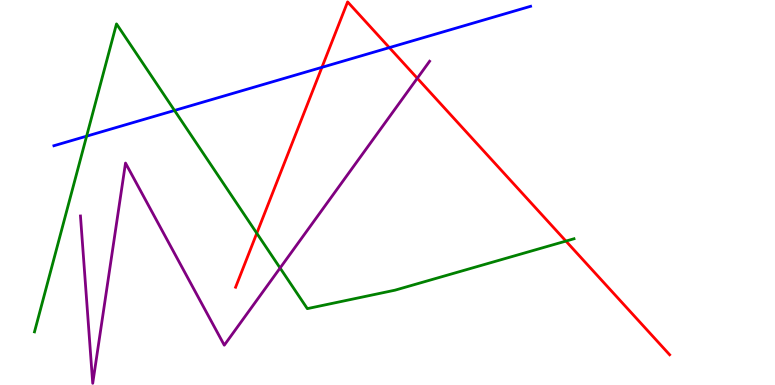[{'lines': ['blue', 'red'], 'intersections': [{'x': 4.15, 'y': 8.25}, {'x': 5.02, 'y': 8.76}]}, {'lines': ['green', 'red'], 'intersections': [{'x': 3.31, 'y': 3.94}, {'x': 7.3, 'y': 3.74}]}, {'lines': ['purple', 'red'], 'intersections': [{'x': 5.38, 'y': 7.97}]}, {'lines': ['blue', 'green'], 'intersections': [{'x': 1.12, 'y': 6.46}, {'x': 2.25, 'y': 7.13}]}, {'lines': ['blue', 'purple'], 'intersections': []}, {'lines': ['green', 'purple'], 'intersections': [{'x': 3.61, 'y': 3.04}]}]